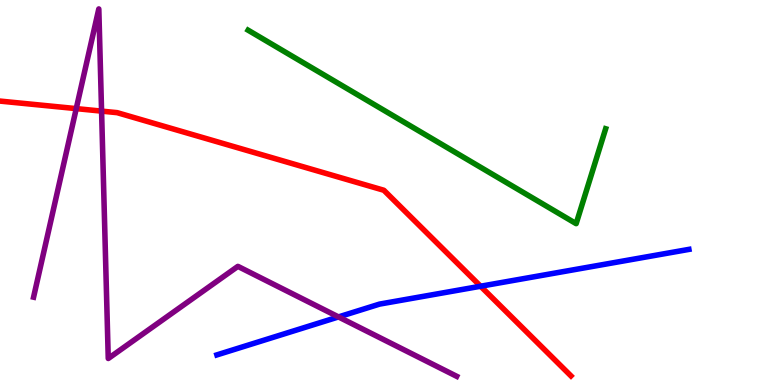[{'lines': ['blue', 'red'], 'intersections': [{'x': 6.2, 'y': 2.57}]}, {'lines': ['green', 'red'], 'intersections': []}, {'lines': ['purple', 'red'], 'intersections': [{'x': 0.984, 'y': 7.18}, {'x': 1.31, 'y': 7.11}]}, {'lines': ['blue', 'green'], 'intersections': []}, {'lines': ['blue', 'purple'], 'intersections': [{'x': 4.37, 'y': 1.77}]}, {'lines': ['green', 'purple'], 'intersections': []}]